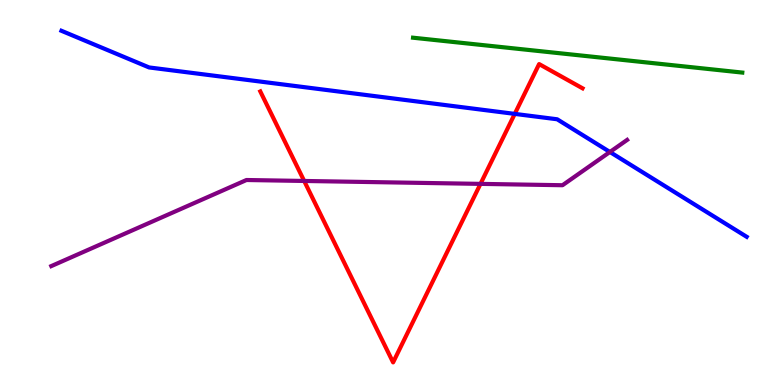[{'lines': ['blue', 'red'], 'intersections': [{'x': 6.64, 'y': 7.04}]}, {'lines': ['green', 'red'], 'intersections': []}, {'lines': ['purple', 'red'], 'intersections': [{'x': 3.92, 'y': 5.3}, {'x': 6.2, 'y': 5.22}]}, {'lines': ['blue', 'green'], 'intersections': []}, {'lines': ['blue', 'purple'], 'intersections': [{'x': 7.87, 'y': 6.05}]}, {'lines': ['green', 'purple'], 'intersections': []}]